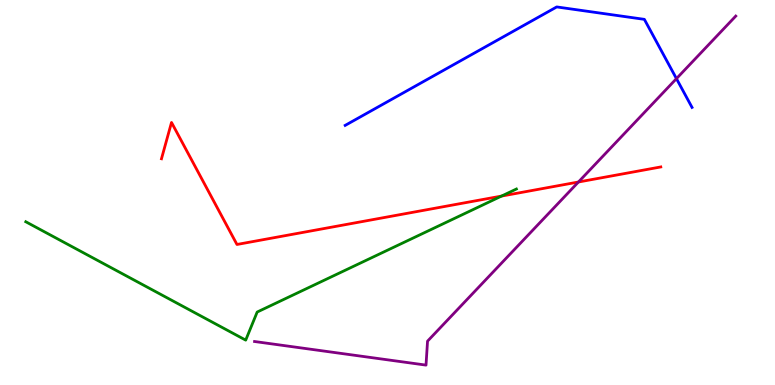[{'lines': ['blue', 'red'], 'intersections': []}, {'lines': ['green', 'red'], 'intersections': [{'x': 6.47, 'y': 4.91}]}, {'lines': ['purple', 'red'], 'intersections': [{'x': 7.46, 'y': 5.27}]}, {'lines': ['blue', 'green'], 'intersections': []}, {'lines': ['blue', 'purple'], 'intersections': [{'x': 8.73, 'y': 7.96}]}, {'lines': ['green', 'purple'], 'intersections': []}]